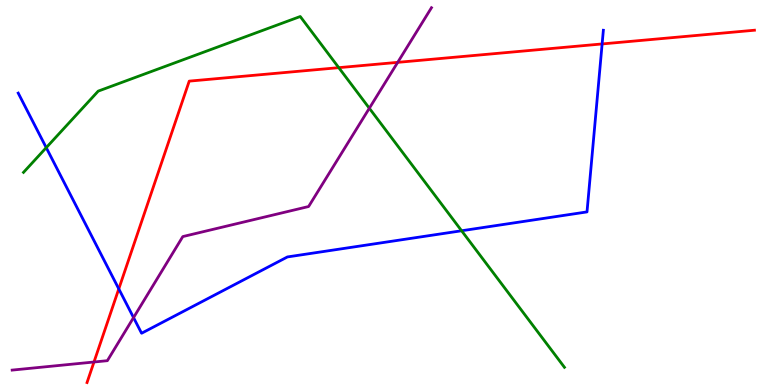[{'lines': ['blue', 'red'], 'intersections': [{'x': 1.53, 'y': 2.5}, {'x': 7.77, 'y': 8.86}]}, {'lines': ['green', 'red'], 'intersections': [{'x': 4.37, 'y': 8.24}]}, {'lines': ['purple', 'red'], 'intersections': [{'x': 1.21, 'y': 0.597}, {'x': 5.13, 'y': 8.38}]}, {'lines': ['blue', 'green'], 'intersections': [{'x': 0.597, 'y': 6.17}, {'x': 5.96, 'y': 4.01}]}, {'lines': ['blue', 'purple'], 'intersections': [{'x': 1.72, 'y': 1.75}]}, {'lines': ['green', 'purple'], 'intersections': [{'x': 4.77, 'y': 7.19}]}]